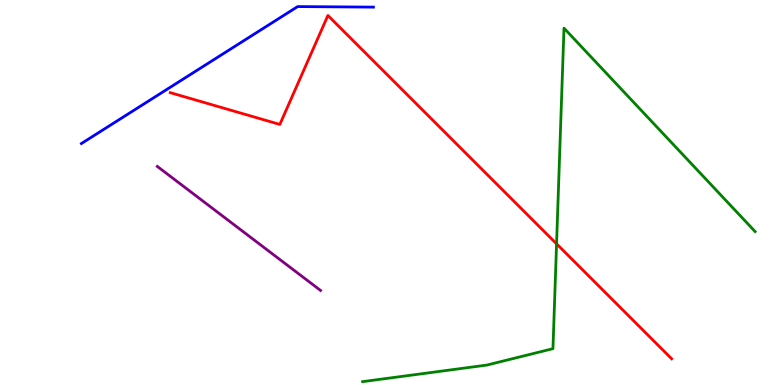[{'lines': ['blue', 'red'], 'intersections': []}, {'lines': ['green', 'red'], 'intersections': [{'x': 7.18, 'y': 3.67}]}, {'lines': ['purple', 'red'], 'intersections': []}, {'lines': ['blue', 'green'], 'intersections': []}, {'lines': ['blue', 'purple'], 'intersections': []}, {'lines': ['green', 'purple'], 'intersections': []}]